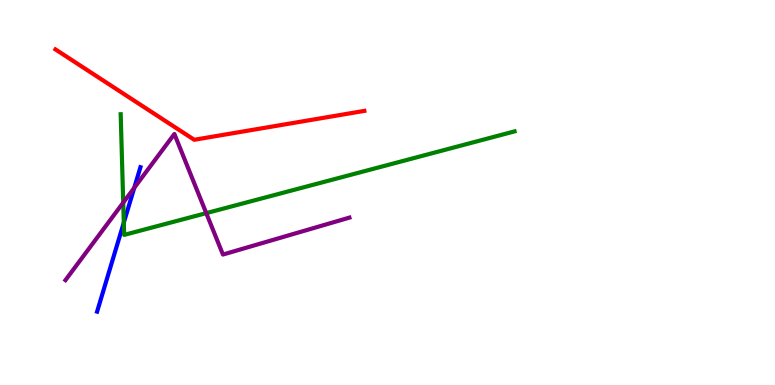[{'lines': ['blue', 'red'], 'intersections': []}, {'lines': ['green', 'red'], 'intersections': []}, {'lines': ['purple', 'red'], 'intersections': []}, {'lines': ['blue', 'green'], 'intersections': [{'x': 1.6, 'y': 4.22}]}, {'lines': ['blue', 'purple'], 'intersections': [{'x': 1.73, 'y': 5.12}]}, {'lines': ['green', 'purple'], 'intersections': [{'x': 1.59, 'y': 4.74}, {'x': 2.66, 'y': 4.46}]}]